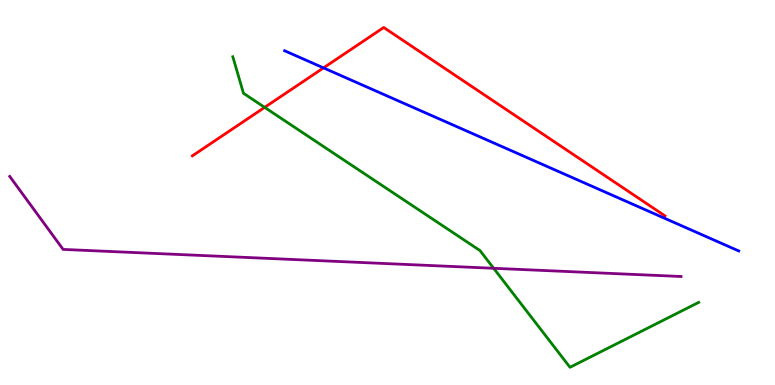[{'lines': ['blue', 'red'], 'intersections': [{'x': 4.17, 'y': 8.24}]}, {'lines': ['green', 'red'], 'intersections': [{'x': 3.41, 'y': 7.21}]}, {'lines': ['purple', 'red'], 'intersections': []}, {'lines': ['blue', 'green'], 'intersections': []}, {'lines': ['blue', 'purple'], 'intersections': []}, {'lines': ['green', 'purple'], 'intersections': [{'x': 6.37, 'y': 3.03}]}]